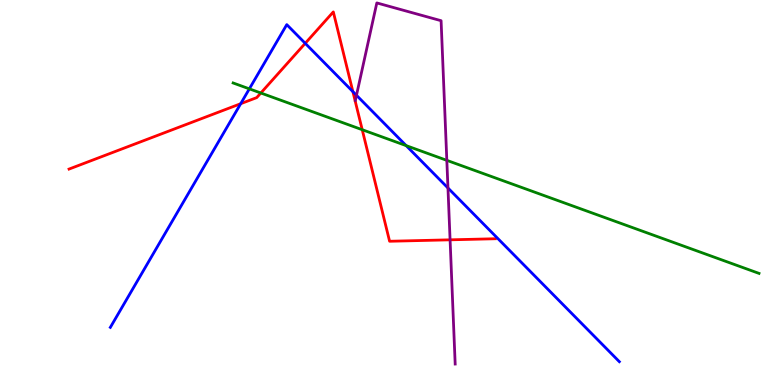[{'lines': ['blue', 'red'], 'intersections': [{'x': 3.11, 'y': 7.31}, {'x': 3.94, 'y': 8.87}, {'x': 4.55, 'y': 7.62}]}, {'lines': ['green', 'red'], 'intersections': [{'x': 3.37, 'y': 7.58}, {'x': 4.67, 'y': 6.63}]}, {'lines': ['purple', 'red'], 'intersections': [{'x': 5.81, 'y': 3.77}]}, {'lines': ['blue', 'green'], 'intersections': [{'x': 3.22, 'y': 7.69}, {'x': 5.24, 'y': 6.22}]}, {'lines': ['blue', 'purple'], 'intersections': [{'x': 4.6, 'y': 7.53}, {'x': 5.78, 'y': 5.12}]}, {'lines': ['green', 'purple'], 'intersections': [{'x': 5.77, 'y': 5.84}]}]